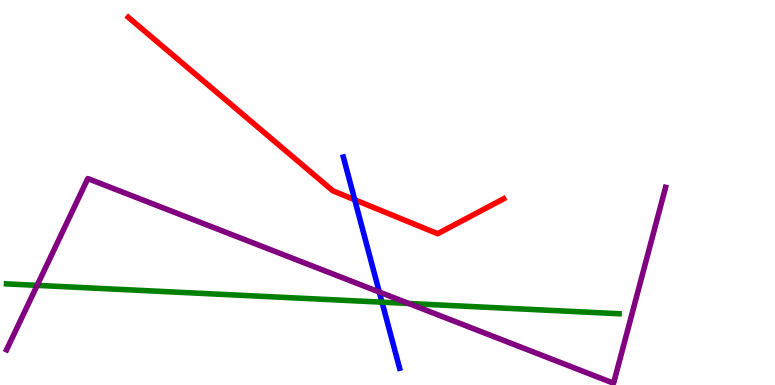[{'lines': ['blue', 'red'], 'intersections': [{'x': 4.58, 'y': 4.81}]}, {'lines': ['green', 'red'], 'intersections': []}, {'lines': ['purple', 'red'], 'intersections': []}, {'lines': ['blue', 'green'], 'intersections': [{'x': 4.93, 'y': 2.15}]}, {'lines': ['blue', 'purple'], 'intersections': [{'x': 4.89, 'y': 2.41}]}, {'lines': ['green', 'purple'], 'intersections': [{'x': 0.479, 'y': 2.59}, {'x': 5.27, 'y': 2.12}]}]